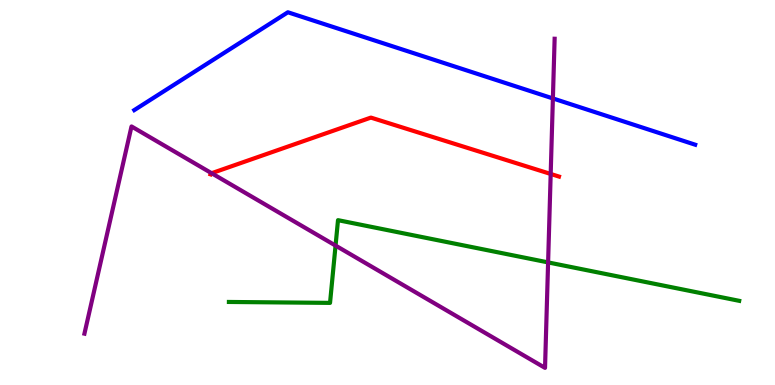[{'lines': ['blue', 'red'], 'intersections': []}, {'lines': ['green', 'red'], 'intersections': []}, {'lines': ['purple', 'red'], 'intersections': [{'x': 2.73, 'y': 5.5}, {'x': 7.11, 'y': 5.48}]}, {'lines': ['blue', 'green'], 'intersections': []}, {'lines': ['blue', 'purple'], 'intersections': [{'x': 7.13, 'y': 7.44}]}, {'lines': ['green', 'purple'], 'intersections': [{'x': 4.33, 'y': 3.62}, {'x': 7.07, 'y': 3.18}]}]